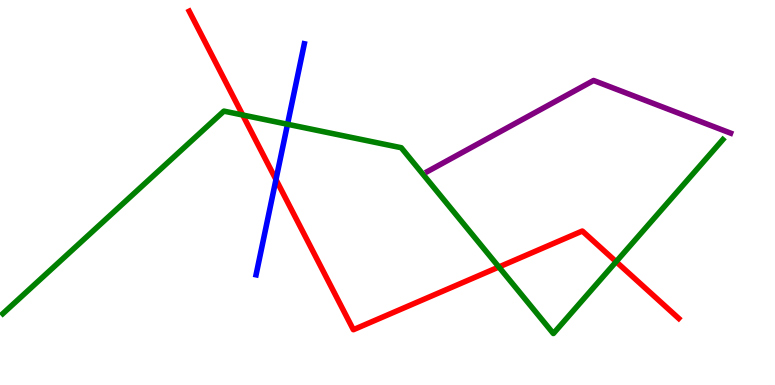[{'lines': ['blue', 'red'], 'intersections': [{'x': 3.56, 'y': 5.34}]}, {'lines': ['green', 'red'], 'intersections': [{'x': 3.13, 'y': 7.01}, {'x': 6.44, 'y': 3.07}, {'x': 7.95, 'y': 3.2}]}, {'lines': ['purple', 'red'], 'intersections': []}, {'lines': ['blue', 'green'], 'intersections': [{'x': 3.71, 'y': 6.77}]}, {'lines': ['blue', 'purple'], 'intersections': []}, {'lines': ['green', 'purple'], 'intersections': []}]